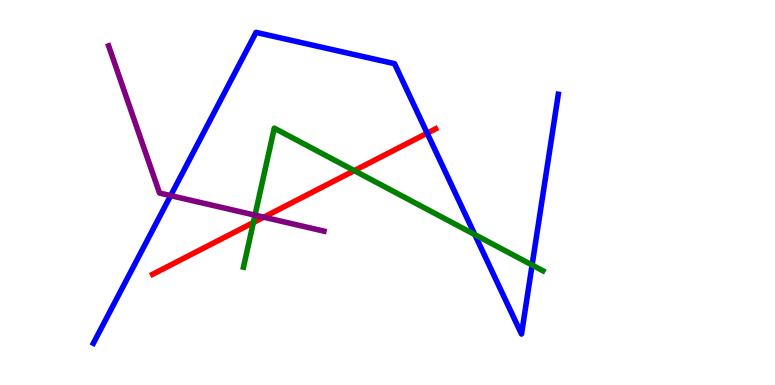[{'lines': ['blue', 'red'], 'intersections': [{'x': 5.51, 'y': 6.54}]}, {'lines': ['green', 'red'], 'intersections': [{'x': 3.27, 'y': 4.22}, {'x': 4.57, 'y': 5.57}]}, {'lines': ['purple', 'red'], 'intersections': [{'x': 3.4, 'y': 4.36}]}, {'lines': ['blue', 'green'], 'intersections': [{'x': 6.13, 'y': 3.91}, {'x': 6.87, 'y': 3.12}]}, {'lines': ['blue', 'purple'], 'intersections': [{'x': 2.2, 'y': 4.92}]}, {'lines': ['green', 'purple'], 'intersections': [{'x': 3.29, 'y': 4.41}]}]